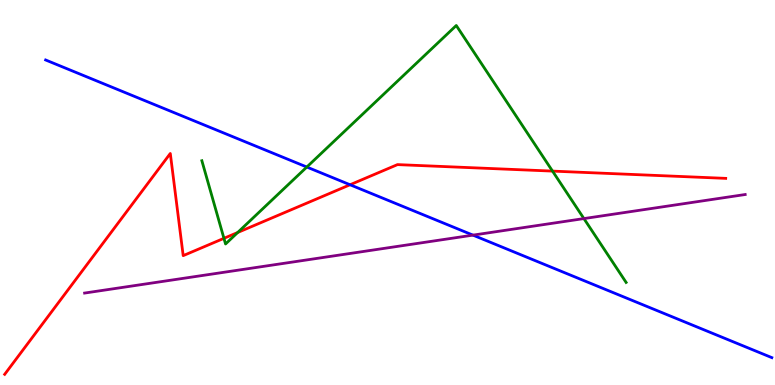[{'lines': ['blue', 'red'], 'intersections': [{'x': 4.52, 'y': 5.2}]}, {'lines': ['green', 'red'], 'intersections': [{'x': 2.89, 'y': 3.81}, {'x': 3.07, 'y': 3.96}, {'x': 7.13, 'y': 5.56}]}, {'lines': ['purple', 'red'], 'intersections': []}, {'lines': ['blue', 'green'], 'intersections': [{'x': 3.96, 'y': 5.66}]}, {'lines': ['blue', 'purple'], 'intersections': [{'x': 6.1, 'y': 3.89}]}, {'lines': ['green', 'purple'], 'intersections': [{'x': 7.53, 'y': 4.32}]}]